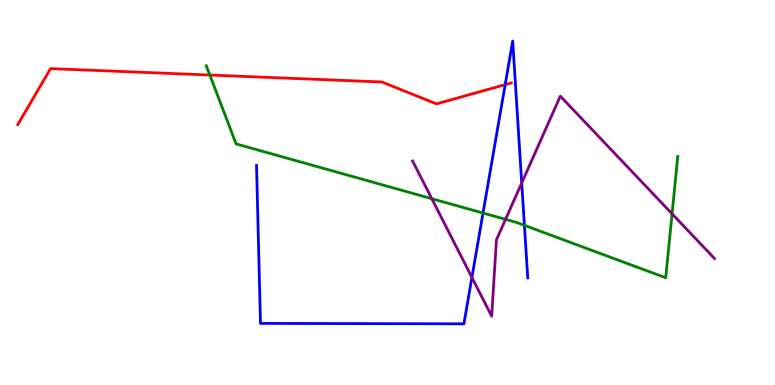[{'lines': ['blue', 'red'], 'intersections': [{'x': 6.52, 'y': 7.8}]}, {'lines': ['green', 'red'], 'intersections': [{'x': 2.71, 'y': 8.05}]}, {'lines': ['purple', 'red'], 'intersections': []}, {'lines': ['blue', 'green'], 'intersections': [{'x': 6.23, 'y': 4.47}, {'x': 6.77, 'y': 4.15}]}, {'lines': ['blue', 'purple'], 'intersections': [{'x': 6.09, 'y': 2.79}, {'x': 6.73, 'y': 5.25}]}, {'lines': ['green', 'purple'], 'intersections': [{'x': 5.57, 'y': 4.84}, {'x': 6.52, 'y': 4.3}, {'x': 8.67, 'y': 4.45}]}]